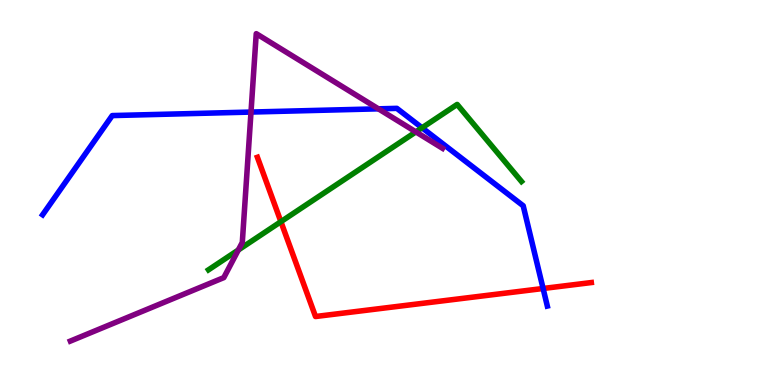[{'lines': ['blue', 'red'], 'intersections': [{'x': 7.01, 'y': 2.51}]}, {'lines': ['green', 'red'], 'intersections': [{'x': 3.62, 'y': 4.24}]}, {'lines': ['purple', 'red'], 'intersections': []}, {'lines': ['blue', 'green'], 'intersections': [{'x': 5.45, 'y': 6.68}]}, {'lines': ['blue', 'purple'], 'intersections': [{'x': 3.24, 'y': 7.09}, {'x': 4.88, 'y': 7.17}]}, {'lines': ['green', 'purple'], 'intersections': [{'x': 3.08, 'y': 3.51}, {'x': 5.37, 'y': 6.57}]}]